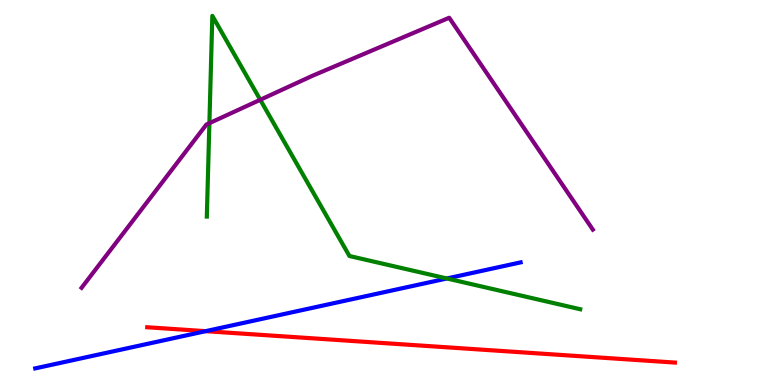[{'lines': ['blue', 'red'], 'intersections': [{'x': 2.65, 'y': 1.4}]}, {'lines': ['green', 'red'], 'intersections': []}, {'lines': ['purple', 'red'], 'intersections': []}, {'lines': ['blue', 'green'], 'intersections': [{'x': 5.77, 'y': 2.77}]}, {'lines': ['blue', 'purple'], 'intersections': []}, {'lines': ['green', 'purple'], 'intersections': [{'x': 2.7, 'y': 6.8}, {'x': 3.36, 'y': 7.41}]}]